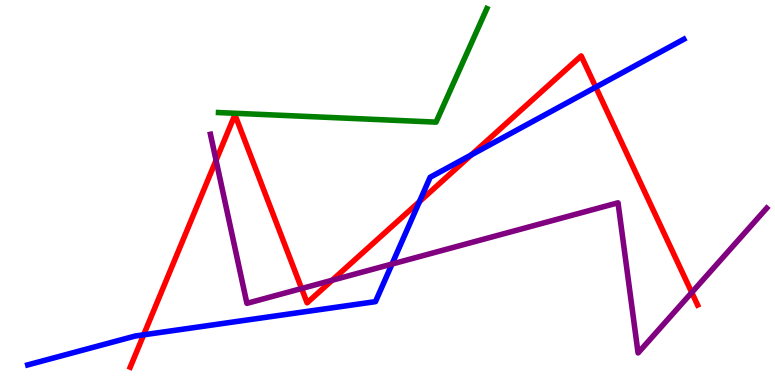[{'lines': ['blue', 'red'], 'intersections': [{'x': 1.85, 'y': 1.3}, {'x': 5.41, 'y': 4.76}, {'x': 6.08, 'y': 5.98}, {'x': 7.69, 'y': 7.74}]}, {'lines': ['green', 'red'], 'intersections': []}, {'lines': ['purple', 'red'], 'intersections': [{'x': 2.79, 'y': 5.84}, {'x': 3.89, 'y': 2.51}, {'x': 4.29, 'y': 2.72}, {'x': 8.93, 'y': 2.4}]}, {'lines': ['blue', 'green'], 'intersections': []}, {'lines': ['blue', 'purple'], 'intersections': [{'x': 5.06, 'y': 3.14}]}, {'lines': ['green', 'purple'], 'intersections': []}]